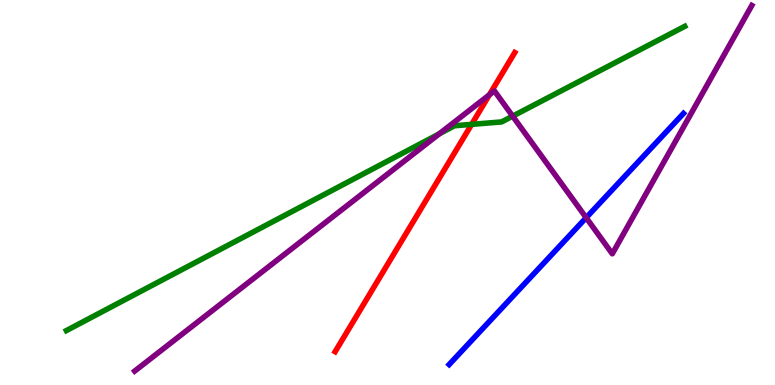[{'lines': ['blue', 'red'], 'intersections': []}, {'lines': ['green', 'red'], 'intersections': [{'x': 6.09, 'y': 6.77}]}, {'lines': ['purple', 'red'], 'intersections': [{'x': 6.32, 'y': 7.54}]}, {'lines': ['blue', 'green'], 'intersections': []}, {'lines': ['blue', 'purple'], 'intersections': [{'x': 7.56, 'y': 4.35}]}, {'lines': ['green', 'purple'], 'intersections': [{'x': 5.67, 'y': 6.52}, {'x': 6.62, 'y': 6.98}]}]